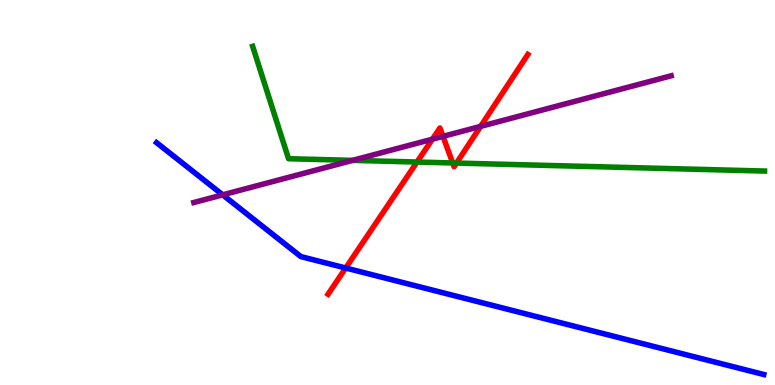[{'lines': ['blue', 'red'], 'intersections': [{'x': 4.46, 'y': 3.04}]}, {'lines': ['green', 'red'], 'intersections': [{'x': 5.38, 'y': 5.79}, {'x': 5.84, 'y': 5.77}, {'x': 5.89, 'y': 5.76}]}, {'lines': ['purple', 'red'], 'intersections': [{'x': 5.58, 'y': 6.39}, {'x': 5.72, 'y': 6.46}, {'x': 6.2, 'y': 6.72}]}, {'lines': ['blue', 'green'], 'intersections': []}, {'lines': ['blue', 'purple'], 'intersections': [{'x': 2.87, 'y': 4.94}]}, {'lines': ['green', 'purple'], 'intersections': [{'x': 4.55, 'y': 5.83}]}]